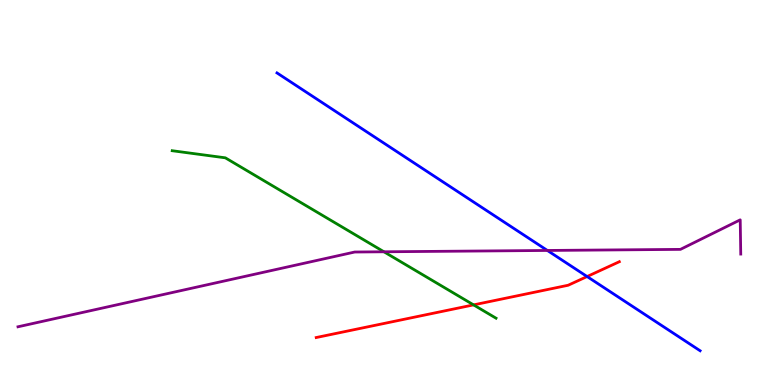[{'lines': ['blue', 'red'], 'intersections': [{'x': 7.58, 'y': 2.82}]}, {'lines': ['green', 'red'], 'intersections': [{'x': 6.11, 'y': 2.08}]}, {'lines': ['purple', 'red'], 'intersections': []}, {'lines': ['blue', 'green'], 'intersections': []}, {'lines': ['blue', 'purple'], 'intersections': [{'x': 7.06, 'y': 3.49}]}, {'lines': ['green', 'purple'], 'intersections': [{'x': 4.95, 'y': 3.46}]}]